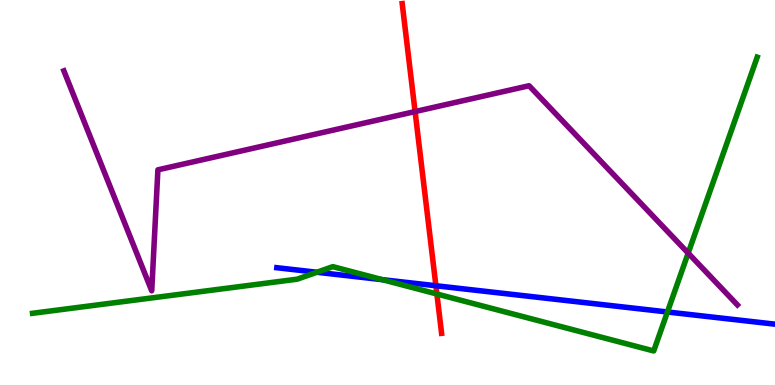[{'lines': ['blue', 'red'], 'intersections': [{'x': 5.62, 'y': 2.58}]}, {'lines': ['green', 'red'], 'intersections': [{'x': 5.64, 'y': 2.36}]}, {'lines': ['purple', 'red'], 'intersections': [{'x': 5.36, 'y': 7.1}]}, {'lines': ['blue', 'green'], 'intersections': [{'x': 4.09, 'y': 2.93}, {'x': 4.93, 'y': 2.74}, {'x': 8.61, 'y': 1.9}]}, {'lines': ['blue', 'purple'], 'intersections': []}, {'lines': ['green', 'purple'], 'intersections': [{'x': 8.88, 'y': 3.43}]}]